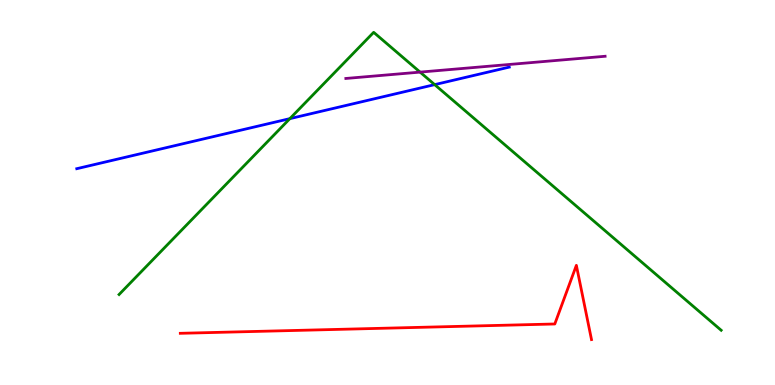[{'lines': ['blue', 'red'], 'intersections': []}, {'lines': ['green', 'red'], 'intersections': []}, {'lines': ['purple', 'red'], 'intersections': []}, {'lines': ['blue', 'green'], 'intersections': [{'x': 3.74, 'y': 6.92}, {'x': 5.61, 'y': 7.8}]}, {'lines': ['blue', 'purple'], 'intersections': []}, {'lines': ['green', 'purple'], 'intersections': [{'x': 5.42, 'y': 8.13}]}]